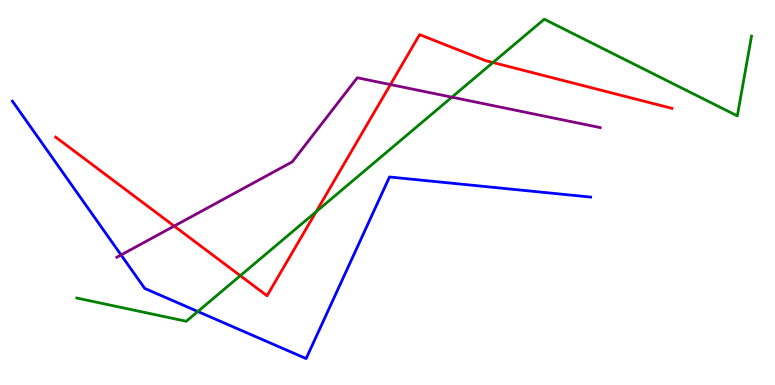[{'lines': ['blue', 'red'], 'intersections': []}, {'lines': ['green', 'red'], 'intersections': [{'x': 3.1, 'y': 2.84}, {'x': 4.08, 'y': 4.5}, {'x': 6.36, 'y': 8.38}]}, {'lines': ['purple', 'red'], 'intersections': [{'x': 2.25, 'y': 4.13}, {'x': 5.04, 'y': 7.8}]}, {'lines': ['blue', 'green'], 'intersections': [{'x': 2.55, 'y': 1.91}]}, {'lines': ['blue', 'purple'], 'intersections': [{'x': 1.56, 'y': 3.38}]}, {'lines': ['green', 'purple'], 'intersections': [{'x': 5.83, 'y': 7.48}]}]